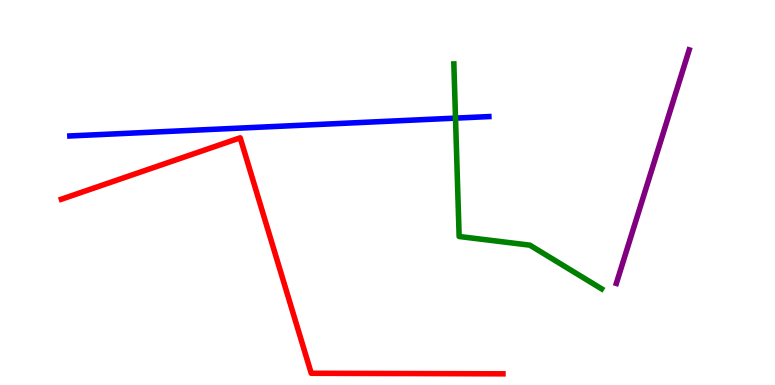[{'lines': ['blue', 'red'], 'intersections': []}, {'lines': ['green', 'red'], 'intersections': []}, {'lines': ['purple', 'red'], 'intersections': []}, {'lines': ['blue', 'green'], 'intersections': [{'x': 5.88, 'y': 6.93}]}, {'lines': ['blue', 'purple'], 'intersections': []}, {'lines': ['green', 'purple'], 'intersections': []}]